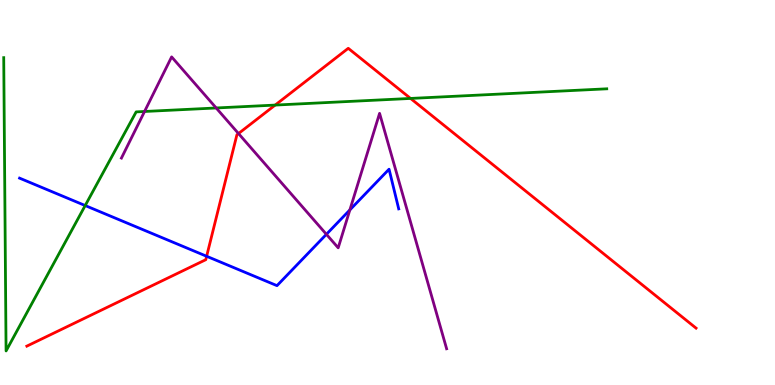[{'lines': ['blue', 'red'], 'intersections': [{'x': 2.67, 'y': 3.34}]}, {'lines': ['green', 'red'], 'intersections': [{'x': 3.55, 'y': 7.27}, {'x': 5.3, 'y': 7.44}]}, {'lines': ['purple', 'red'], 'intersections': [{'x': 3.08, 'y': 6.53}]}, {'lines': ['blue', 'green'], 'intersections': [{'x': 1.1, 'y': 4.66}]}, {'lines': ['blue', 'purple'], 'intersections': [{'x': 4.21, 'y': 3.91}, {'x': 4.51, 'y': 4.55}]}, {'lines': ['green', 'purple'], 'intersections': [{'x': 1.87, 'y': 7.1}, {'x': 2.79, 'y': 7.2}]}]